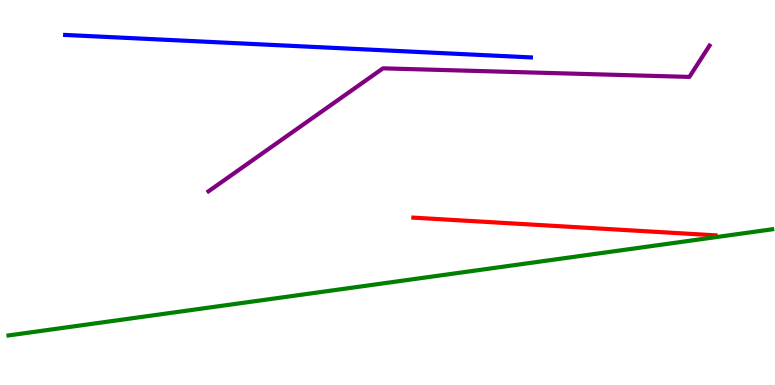[{'lines': ['blue', 'red'], 'intersections': []}, {'lines': ['green', 'red'], 'intersections': []}, {'lines': ['purple', 'red'], 'intersections': []}, {'lines': ['blue', 'green'], 'intersections': []}, {'lines': ['blue', 'purple'], 'intersections': []}, {'lines': ['green', 'purple'], 'intersections': []}]